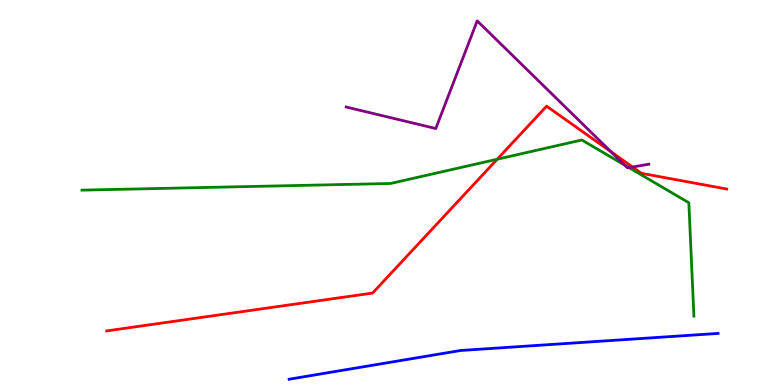[{'lines': ['blue', 'red'], 'intersections': []}, {'lines': ['green', 'red'], 'intersections': [{'x': 6.42, 'y': 5.86}]}, {'lines': ['purple', 'red'], 'intersections': [{'x': 7.88, 'y': 6.06}, {'x': 8.16, 'y': 5.66}]}, {'lines': ['blue', 'green'], 'intersections': []}, {'lines': ['blue', 'purple'], 'intersections': []}, {'lines': ['green', 'purple'], 'intersections': [{'x': 8.06, 'y': 5.71}, {'x': 8.12, 'y': 5.65}]}]